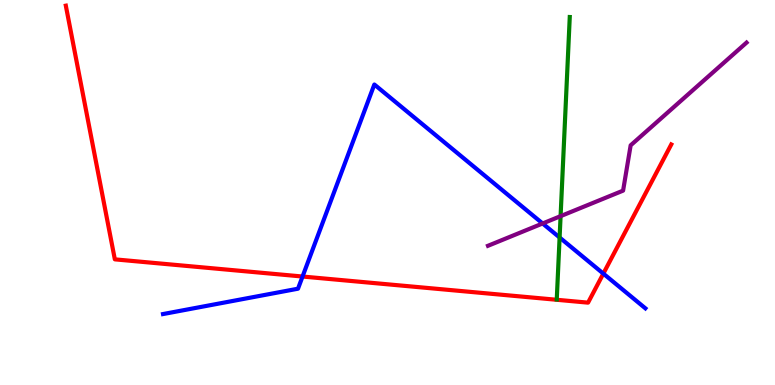[{'lines': ['blue', 'red'], 'intersections': [{'x': 3.9, 'y': 2.82}, {'x': 7.79, 'y': 2.89}]}, {'lines': ['green', 'red'], 'intersections': []}, {'lines': ['purple', 'red'], 'intersections': []}, {'lines': ['blue', 'green'], 'intersections': [{'x': 7.22, 'y': 3.83}]}, {'lines': ['blue', 'purple'], 'intersections': [{'x': 7.0, 'y': 4.2}]}, {'lines': ['green', 'purple'], 'intersections': [{'x': 7.23, 'y': 4.39}]}]